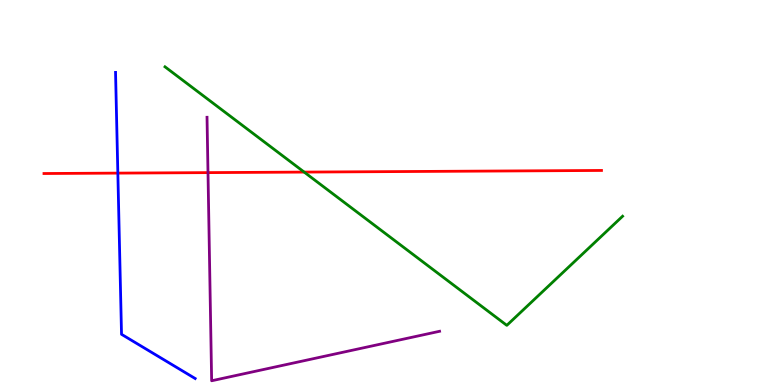[{'lines': ['blue', 'red'], 'intersections': [{'x': 1.52, 'y': 5.5}]}, {'lines': ['green', 'red'], 'intersections': [{'x': 3.92, 'y': 5.53}]}, {'lines': ['purple', 'red'], 'intersections': [{'x': 2.68, 'y': 5.52}]}, {'lines': ['blue', 'green'], 'intersections': []}, {'lines': ['blue', 'purple'], 'intersections': []}, {'lines': ['green', 'purple'], 'intersections': []}]